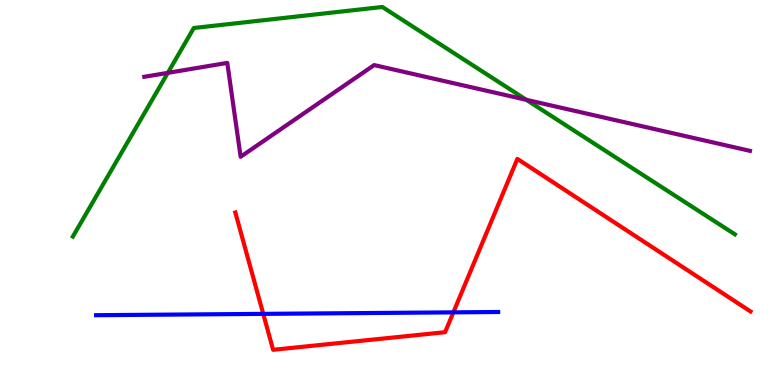[{'lines': ['blue', 'red'], 'intersections': [{'x': 3.4, 'y': 1.85}, {'x': 5.85, 'y': 1.89}]}, {'lines': ['green', 'red'], 'intersections': []}, {'lines': ['purple', 'red'], 'intersections': []}, {'lines': ['blue', 'green'], 'intersections': []}, {'lines': ['blue', 'purple'], 'intersections': []}, {'lines': ['green', 'purple'], 'intersections': [{'x': 2.17, 'y': 8.11}, {'x': 6.79, 'y': 7.41}]}]